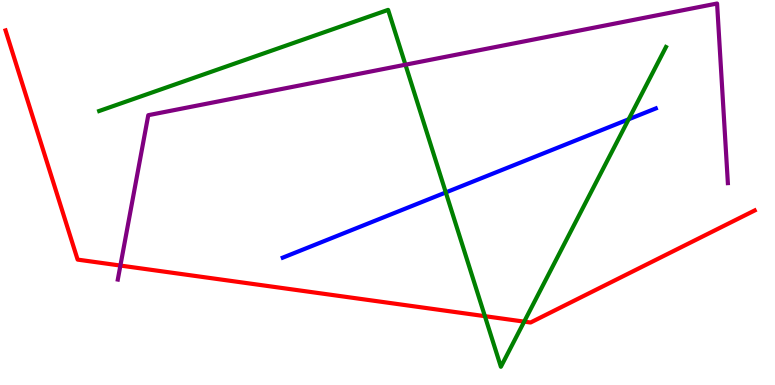[{'lines': ['blue', 'red'], 'intersections': []}, {'lines': ['green', 'red'], 'intersections': [{'x': 6.26, 'y': 1.79}, {'x': 6.76, 'y': 1.65}]}, {'lines': ['purple', 'red'], 'intersections': [{'x': 1.55, 'y': 3.1}]}, {'lines': ['blue', 'green'], 'intersections': [{'x': 5.75, 'y': 5.0}, {'x': 8.11, 'y': 6.9}]}, {'lines': ['blue', 'purple'], 'intersections': []}, {'lines': ['green', 'purple'], 'intersections': [{'x': 5.23, 'y': 8.32}]}]